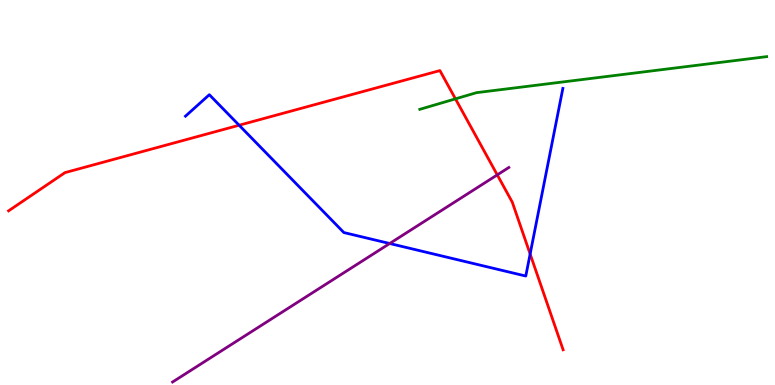[{'lines': ['blue', 'red'], 'intersections': [{'x': 3.09, 'y': 6.75}, {'x': 6.84, 'y': 3.4}]}, {'lines': ['green', 'red'], 'intersections': [{'x': 5.88, 'y': 7.43}]}, {'lines': ['purple', 'red'], 'intersections': [{'x': 6.42, 'y': 5.46}]}, {'lines': ['blue', 'green'], 'intersections': []}, {'lines': ['blue', 'purple'], 'intersections': [{'x': 5.03, 'y': 3.68}]}, {'lines': ['green', 'purple'], 'intersections': []}]